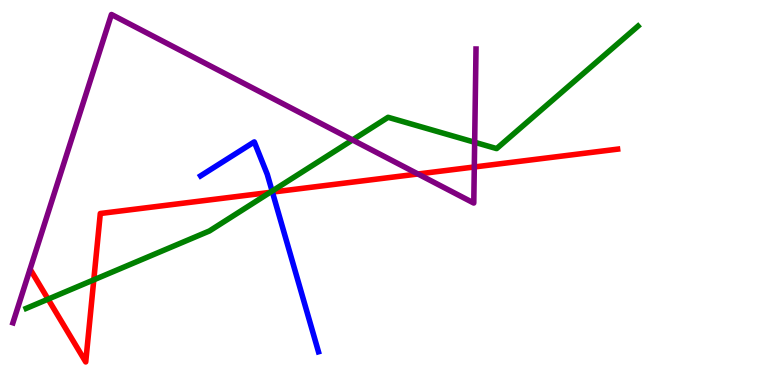[{'lines': ['blue', 'red'], 'intersections': [{'x': 3.51, 'y': 5.01}]}, {'lines': ['green', 'red'], 'intersections': [{'x': 0.62, 'y': 2.23}, {'x': 1.21, 'y': 2.73}, {'x': 3.48, 'y': 5.0}]}, {'lines': ['purple', 'red'], 'intersections': [{'x': 5.39, 'y': 5.48}, {'x': 6.12, 'y': 5.66}]}, {'lines': ['blue', 'green'], 'intersections': [{'x': 3.51, 'y': 5.04}]}, {'lines': ['blue', 'purple'], 'intersections': []}, {'lines': ['green', 'purple'], 'intersections': [{'x': 4.55, 'y': 6.37}, {'x': 6.12, 'y': 6.3}]}]